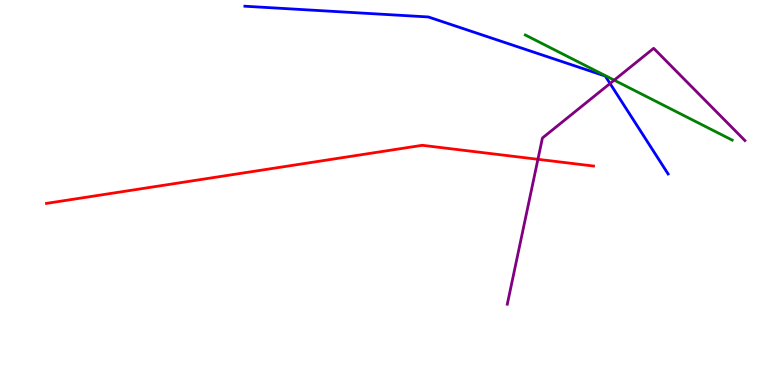[{'lines': ['blue', 'red'], 'intersections': []}, {'lines': ['green', 'red'], 'intersections': []}, {'lines': ['purple', 'red'], 'intersections': [{'x': 6.94, 'y': 5.86}]}, {'lines': ['blue', 'green'], 'intersections': []}, {'lines': ['blue', 'purple'], 'intersections': [{'x': 7.87, 'y': 7.83}]}, {'lines': ['green', 'purple'], 'intersections': [{'x': 7.93, 'y': 7.92}]}]